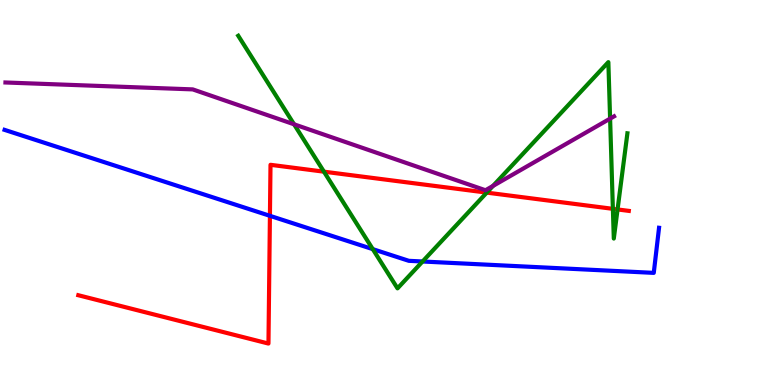[{'lines': ['blue', 'red'], 'intersections': [{'x': 3.48, 'y': 4.39}]}, {'lines': ['green', 'red'], 'intersections': [{'x': 4.18, 'y': 5.54}, {'x': 6.28, 'y': 5.0}, {'x': 7.91, 'y': 4.58}, {'x': 7.97, 'y': 4.56}]}, {'lines': ['purple', 'red'], 'intersections': []}, {'lines': ['blue', 'green'], 'intersections': [{'x': 4.81, 'y': 3.53}, {'x': 5.45, 'y': 3.21}]}, {'lines': ['blue', 'purple'], 'intersections': []}, {'lines': ['green', 'purple'], 'intersections': [{'x': 3.79, 'y': 6.77}, {'x': 6.36, 'y': 5.17}, {'x': 7.87, 'y': 6.92}]}]